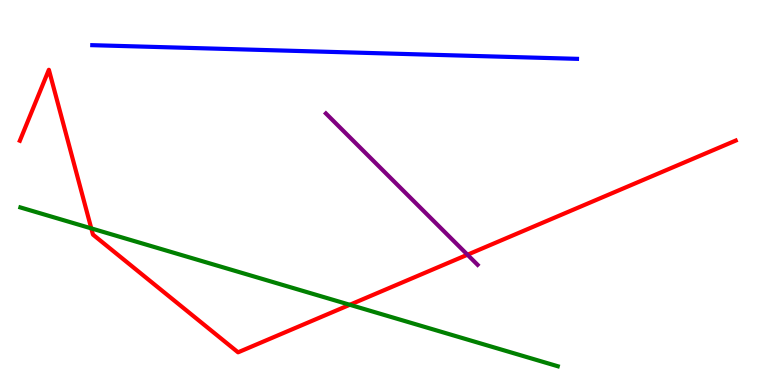[{'lines': ['blue', 'red'], 'intersections': []}, {'lines': ['green', 'red'], 'intersections': [{'x': 1.18, 'y': 4.07}, {'x': 4.51, 'y': 2.08}]}, {'lines': ['purple', 'red'], 'intersections': [{'x': 6.03, 'y': 3.38}]}, {'lines': ['blue', 'green'], 'intersections': []}, {'lines': ['blue', 'purple'], 'intersections': []}, {'lines': ['green', 'purple'], 'intersections': []}]